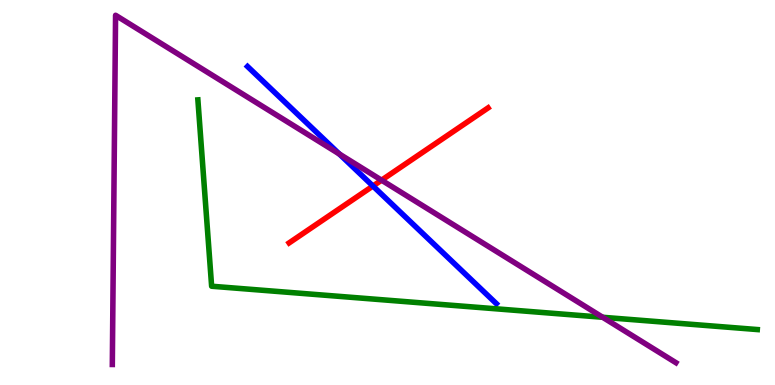[{'lines': ['blue', 'red'], 'intersections': [{'x': 4.81, 'y': 5.17}]}, {'lines': ['green', 'red'], 'intersections': []}, {'lines': ['purple', 'red'], 'intersections': [{'x': 4.92, 'y': 5.32}]}, {'lines': ['blue', 'green'], 'intersections': []}, {'lines': ['blue', 'purple'], 'intersections': [{'x': 4.38, 'y': 6.0}]}, {'lines': ['green', 'purple'], 'intersections': [{'x': 7.78, 'y': 1.76}]}]